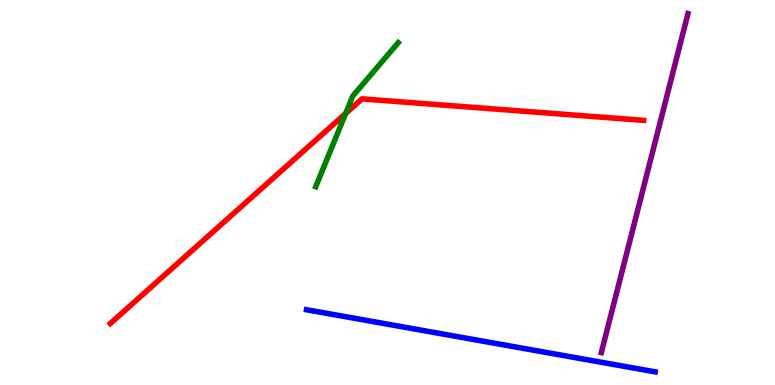[{'lines': ['blue', 'red'], 'intersections': []}, {'lines': ['green', 'red'], 'intersections': [{'x': 4.46, 'y': 7.05}]}, {'lines': ['purple', 'red'], 'intersections': []}, {'lines': ['blue', 'green'], 'intersections': []}, {'lines': ['blue', 'purple'], 'intersections': []}, {'lines': ['green', 'purple'], 'intersections': []}]